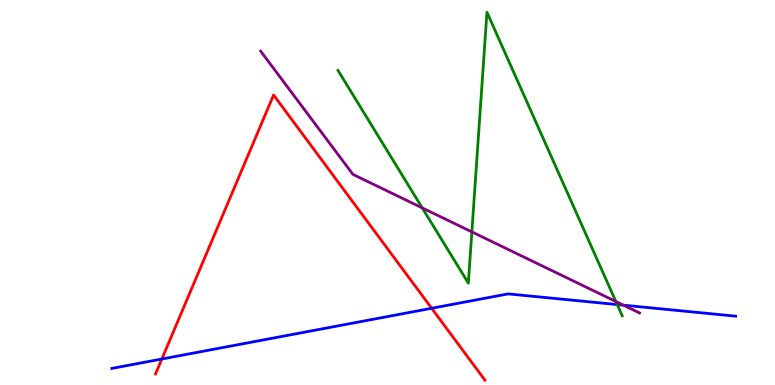[{'lines': ['blue', 'red'], 'intersections': [{'x': 2.09, 'y': 0.675}, {'x': 5.57, 'y': 1.99}]}, {'lines': ['green', 'red'], 'intersections': []}, {'lines': ['purple', 'red'], 'intersections': []}, {'lines': ['blue', 'green'], 'intersections': [{'x': 7.96, 'y': 2.09}]}, {'lines': ['blue', 'purple'], 'intersections': [{'x': 8.04, 'y': 2.07}]}, {'lines': ['green', 'purple'], 'intersections': [{'x': 5.45, 'y': 4.6}, {'x': 6.09, 'y': 3.98}, {'x': 7.95, 'y': 2.17}]}]